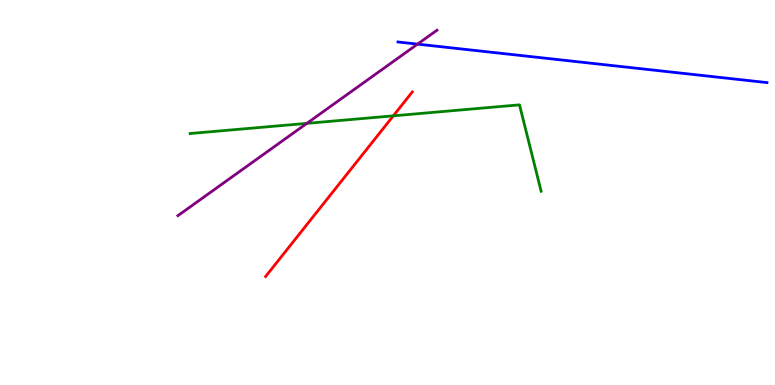[{'lines': ['blue', 'red'], 'intersections': []}, {'lines': ['green', 'red'], 'intersections': [{'x': 5.08, 'y': 6.99}]}, {'lines': ['purple', 'red'], 'intersections': []}, {'lines': ['blue', 'green'], 'intersections': []}, {'lines': ['blue', 'purple'], 'intersections': [{'x': 5.39, 'y': 8.85}]}, {'lines': ['green', 'purple'], 'intersections': [{'x': 3.96, 'y': 6.8}]}]